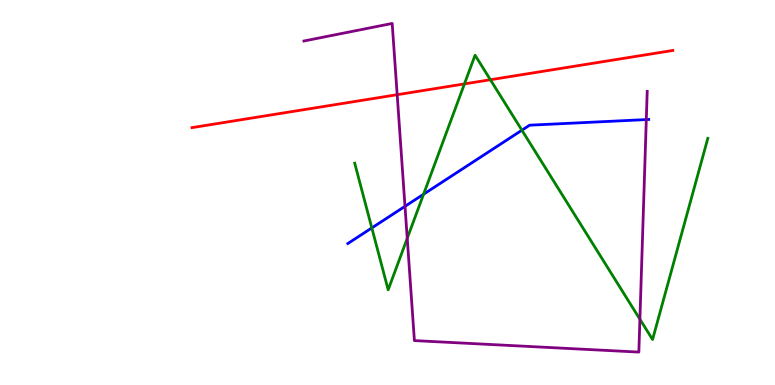[{'lines': ['blue', 'red'], 'intersections': []}, {'lines': ['green', 'red'], 'intersections': [{'x': 5.99, 'y': 7.82}, {'x': 6.33, 'y': 7.93}]}, {'lines': ['purple', 'red'], 'intersections': [{'x': 5.12, 'y': 7.54}]}, {'lines': ['blue', 'green'], 'intersections': [{'x': 4.8, 'y': 4.08}, {'x': 5.47, 'y': 4.96}, {'x': 6.73, 'y': 6.62}]}, {'lines': ['blue', 'purple'], 'intersections': [{'x': 5.23, 'y': 4.64}, {'x': 8.34, 'y': 6.89}]}, {'lines': ['green', 'purple'], 'intersections': [{'x': 5.25, 'y': 3.81}, {'x': 8.26, 'y': 1.71}]}]